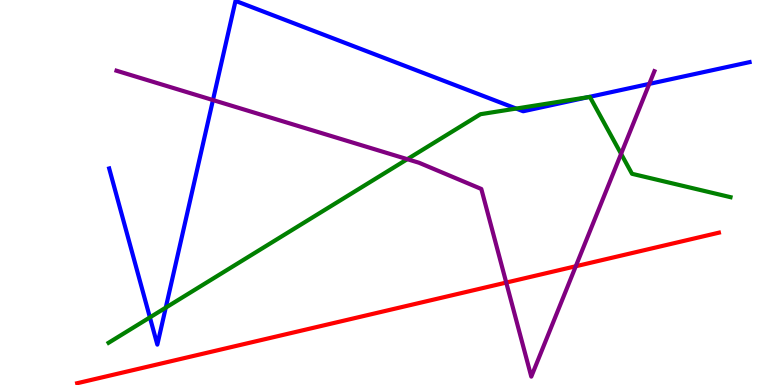[{'lines': ['blue', 'red'], 'intersections': []}, {'lines': ['green', 'red'], 'intersections': []}, {'lines': ['purple', 'red'], 'intersections': [{'x': 6.53, 'y': 2.66}, {'x': 7.43, 'y': 3.08}]}, {'lines': ['blue', 'green'], 'intersections': [{'x': 1.93, 'y': 1.76}, {'x': 2.14, 'y': 2.01}, {'x': 6.66, 'y': 7.18}, {'x': 7.59, 'y': 7.48}]}, {'lines': ['blue', 'purple'], 'intersections': [{'x': 2.75, 'y': 7.4}, {'x': 8.38, 'y': 7.82}]}, {'lines': ['green', 'purple'], 'intersections': [{'x': 5.26, 'y': 5.87}, {'x': 8.01, 'y': 6.0}]}]